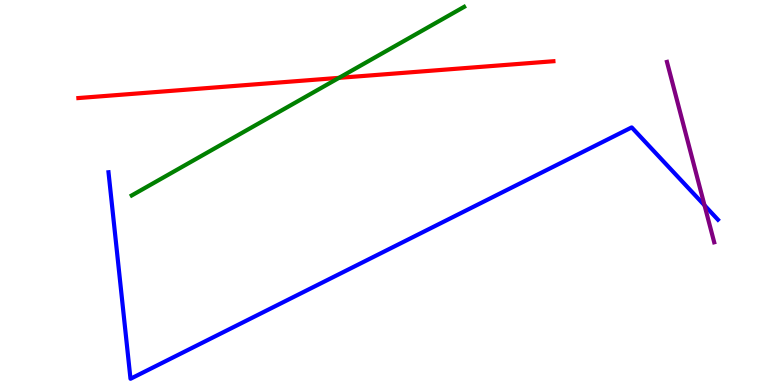[{'lines': ['blue', 'red'], 'intersections': []}, {'lines': ['green', 'red'], 'intersections': [{'x': 4.37, 'y': 7.98}]}, {'lines': ['purple', 'red'], 'intersections': []}, {'lines': ['blue', 'green'], 'intersections': []}, {'lines': ['blue', 'purple'], 'intersections': [{'x': 9.09, 'y': 4.67}]}, {'lines': ['green', 'purple'], 'intersections': []}]